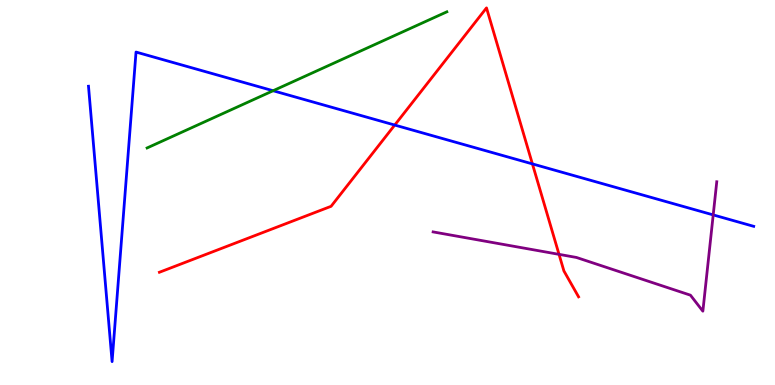[{'lines': ['blue', 'red'], 'intersections': [{'x': 5.09, 'y': 6.75}, {'x': 6.87, 'y': 5.74}]}, {'lines': ['green', 'red'], 'intersections': []}, {'lines': ['purple', 'red'], 'intersections': [{'x': 7.21, 'y': 3.39}]}, {'lines': ['blue', 'green'], 'intersections': [{'x': 3.52, 'y': 7.64}]}, {'lines': ['blue', 'purple'], 'intersections': [{'x': 9.2, 'y': 4.42}]}, {'lines': ['green', 'purple'], 'intersections': []}]